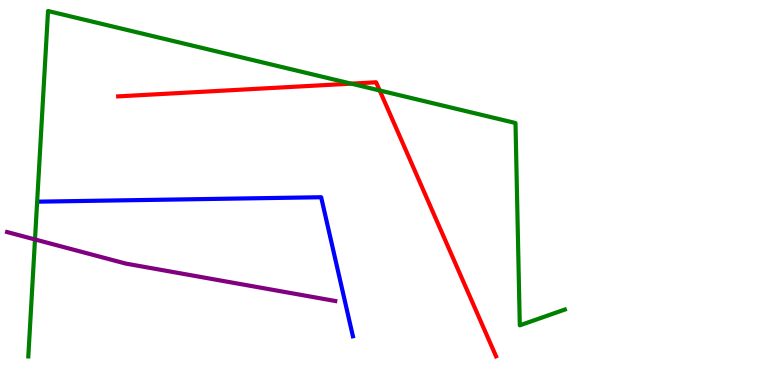[{'lines': ['blue', 'red'], 'intersections': []}, {'lines': ['green', 'red'], 'intersections': [{'x': 4.53, 'y': 7.83}, {'x': 4.9, 'y': 7.65}]}, {'lines': ['purple', 'red'], 'intersections': []}, {'lines': ['blue', 'green'], 'intersections': []}, {'lines': ['blue', 'purple'], 'intersections': []}, {'lines': ['green', 'purple'], 'intersections': [{'x': 0.452, 'y': 3.78}]}]